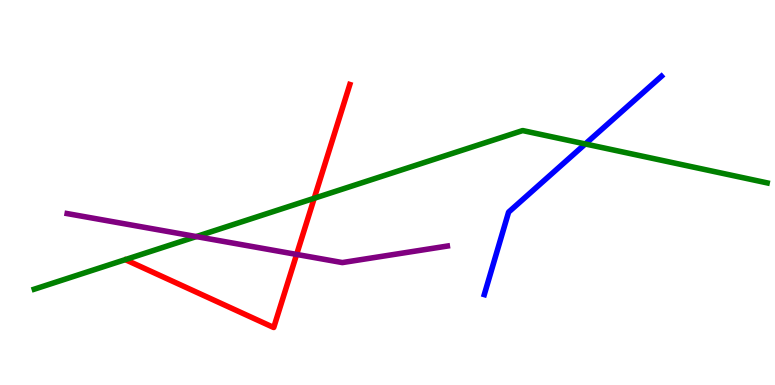[{'lines': ['blue', 'red'], 'intersections': []}, {'lines': ['green', 'red'], 'intersections': [{'x': 4.05, 'y': 4.85}]}, {'lines': ['purple', 'red'], 'intersections': [{'x': 3.83, 'y': 3.39}]}, {'lines': ['blue', 'green'], 'intersections': [{'x': 7.55, 'y': 6.26}]}, {'lines': ['blue', 'purple'], 'intersections': []}, {'lines': ['green', 'purple'], 'intersections': [{'x': 2.53, 'y': 3.86}]}]